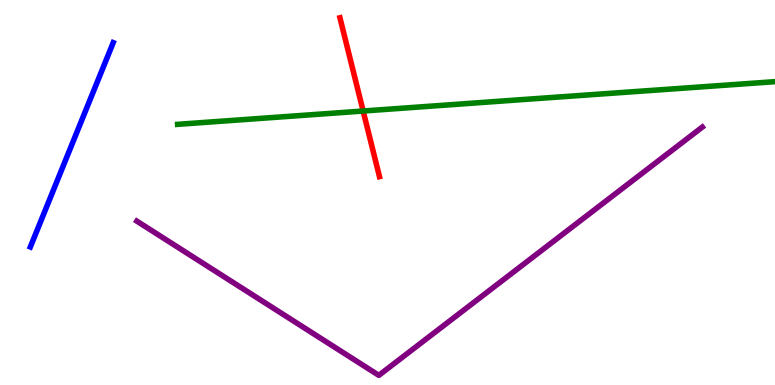[{'lines': ['blue', 'red'], 'intersections': []}, {'lines': ['green', 'red'], 'intersections': [{'x': 4.69, 'y': 7.12}]}, {'lines': ['purple', 'red'], 'intersections': []}, {'lines': ['blue', 'green'], 'intersections': []}, {'lines': ['blue', 'purple'], 'intersections': []}, {'lines': ['green', 'purple'], 'intersections': []}]